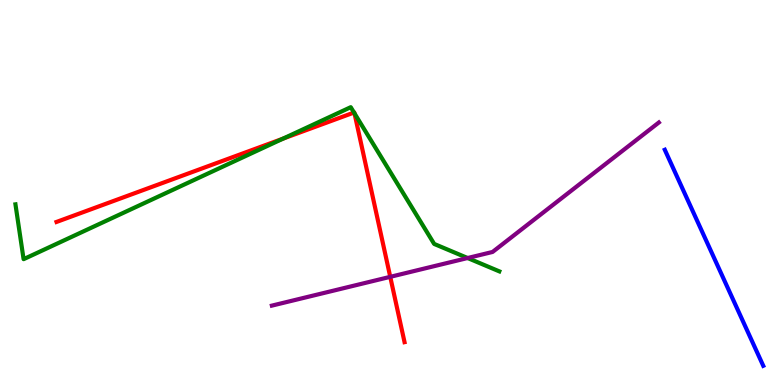[{'lines': ['blue', 'red'], 'intersections': []}, {'lines': ['green', 'red'], 'intersections': [{'x': 3.65, 'y': 6.4}, {'x': 4.57, 'y': 7.08}, {'x': 4.57, 'y': 7.06}]}, {'lines': ['purple', 'red'], 'intersections': [{'x': 5.04, 'y': 2.81}]}, {'lines': ['blue', 'green'], 'intersections': []}, {'lines': ['blue', 'purple'], 'intersections': []}, {'lines': ['green', 'purple'], 'intersections': [{'x': 6.03, 'y': 3.3}]}]